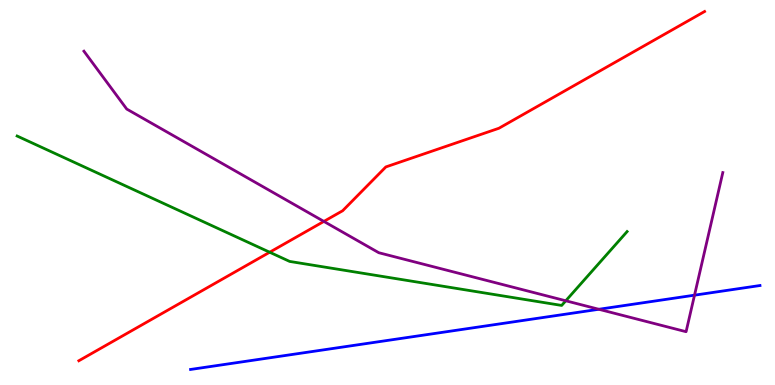[{'lines': ['blue', 'red'], 'intersections': []}, {'lines': ['green', 'red'], 'intersections': [{'x': 3.48, 'y': 3.45}]}, {'lines': ['purple', 'red'], 'intersections': [{'x': 4.18, 'y': 4.25}]}, {'lines': ['blue', 'green'], 'intersections': []}, {'lines': ['blue', 'purple'], 'intersections': [{'x': 7.73, 'y': 1.97}, {'x': 8.96, 'y': 2.33}]}, {'lines': ['green', 'purple'], 'intersections': [{'x': 7.3, 'y': 2.19}]}]